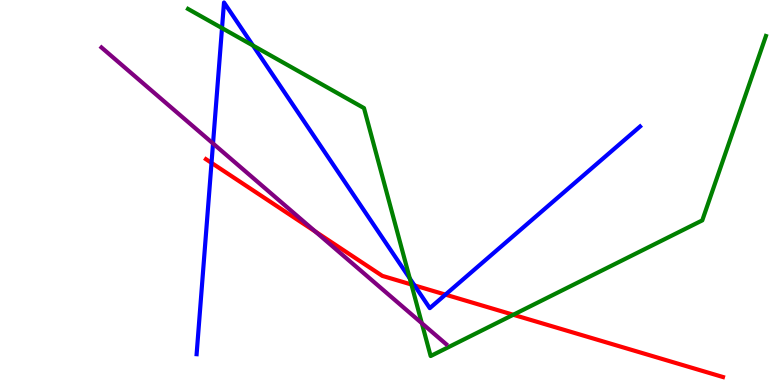[{'lines': ['blue', 'red'], 'intersections': [{'x': 2.73, 'y': 5.77}, {'x': 5.35, 'y': 2.59}, {'x': 5.75, 'y': 2.35}]}, {'lines': ['green', 'red'], 'intersections': [{'x': 5.31, 'y': 2.61}, {'x': 6.62, 'y': 1.82}]}, {'lines': ['purple', 'red'], 'intersections': [{'x': 4.07, 'y': 3.98}]}, {'lines': ['blue', 'green'], 'intersections': [{'x': 2.86, 'y': 9.27}, {'x': 3.26, 'y': 8.82}, {'x': 5.29, 'y': 2.77}]}, {'lines': ['blue', 'purple'], 'intersections': [{'x': 2.75, 'y': 6.27}]}, {'lines': ['green', 'purple'], 'intersections': [{'x': 5.44, 'y': 1.61}]}]